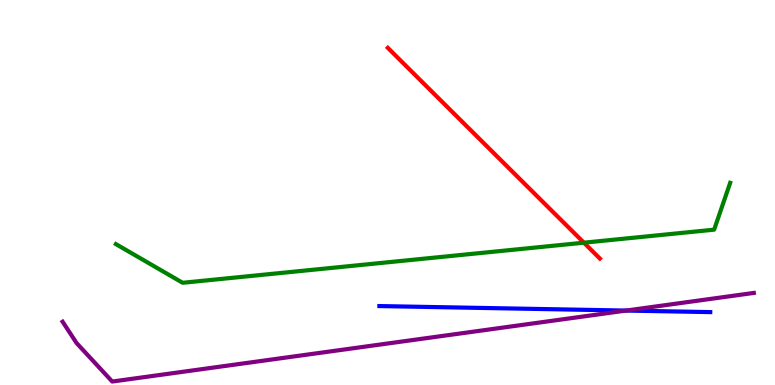[{'lines': ['blue', 'red'], 'intersections': []}, {'lines': ['green', 'red'], 'intersections': [{'x': 7.53, 'y': 3.7}]}, {'lines': ['purple', 'red'], 'intersections': []}, {'lines': ['blue', 'green'], 'intersections': []}, {'lines': ['blue', 'purple'], 'intersections': [{'x': 8.08, 'y': 1.93}]}, {'lines': ['green', 'purple'], 'intersections': []}]